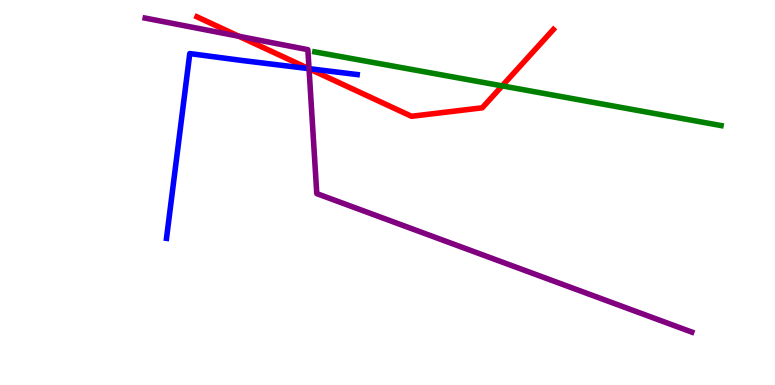[{'lines': ['blue', 'red'], 'intersections': [{'x': 3.98, 'y': 8.22}]}, {'lines': ['green', 'red'], 'intersections': [{'x': 6.48, 'y': 7.77}]}, {'lines': ['purple', 'red'], 'intersections': [{'x': 3.08, 'y': 9.06}, {'x': 3.99, 'y': 8.21}]}, {'lines': ['blue', 'green'], 'intersections': []}, {'lines': ['blue', 'purple'], 'intersections': [{'x': 3.99, 'y': 8.22}]}, {'lines': ['green', 'purple'], 'intersections': []}]